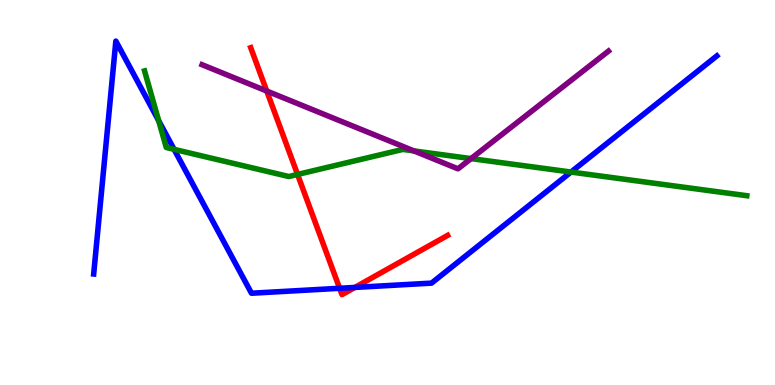[{'lines': ['blue', 'red'], 'intersections': [{'x': 4.38, 'y': 2.51}, {'x': 4.58, 'y': 2.53}]}, {'lines': ['green', 'red'], 'intersections': [{'x': 3.84, 'y': 5.47}]}, {'lines': ['purple', 'red'], 'intersections': [{'x': 3.44, 'y': 7.64}]}, {'lines': ['blue', 'green'], 'intersections': [{'x': 2.05, 'y': 6.86}, {'x': 2.25, 'y': 6.12}, {'x': 7.37, 'y': 5.53}]}, {'lines': ['blue', 'purple'], 'intersections': []}, {'lines': ['green', 'purple'], 'intersections': [{'x': 5.34, 'y': 6.08}, {'x': 6.08, 'y': 5.88}]}]